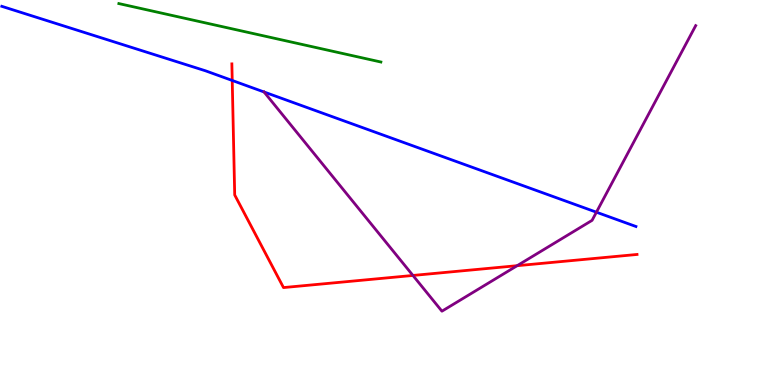[{'lines': ['blue', 'red'], 'intersections': [{'x': 3.0, 'y': 7.91}]}, {'lines': ['green', 'red'], 'intersections': []}, {'lines': ['purple', 'red'], 'intersections': [{'x': 5.33, 'y': 2.85}, {'x': 6.67, 'y': 3.1}]}, {'lines': ['blue', 'green'], 'intersections': []}, {'lines': ['blue', 'purple'], 'intersections': [{'x': 3.41, 'y': 7.61}, {'x': 7.7, 'y': 4.49}]}, {'lines': ['green', 'purple'], 'intersections': []}]